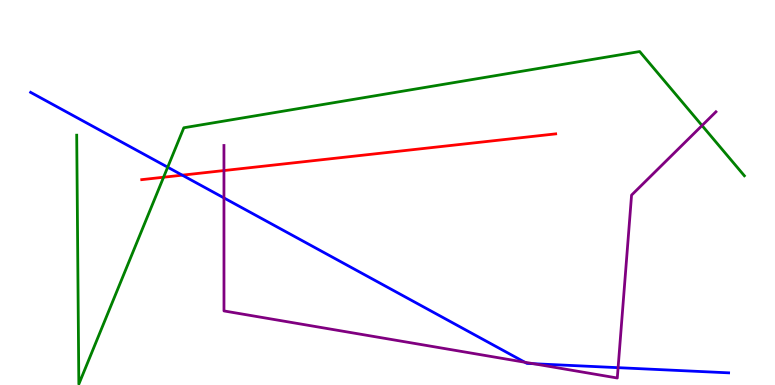[{'lines': ['blue', 'red'], 'intersections': [{'x': 2.35, 'y': 5.45}]}, {'lines': ['green', 'red'], 'intersections': [{'x': 2.11, 'y': 5.4}]}, {'lines': ['purple', 'red'], 'intersections': [{'x': 2.89, 'y': 5.57}]}, {'lines': ['blue', 'green'], 'intersections': [{'x': 2.16, 'y': 5.66}]}, {'lines': ['blue', 'purple'], 'intersections': [{'x': 2.89, 'y': 4.86}, {'x': 6.77, 'y': 0.591}, {'x': 6.88, 'y': 0.553}, {'x': 7.98, 'y': 0.45}]}, {'lines': ['green', 'purple'], 'intersections': [{'x': 9.06, 'y': 6.74}]}]